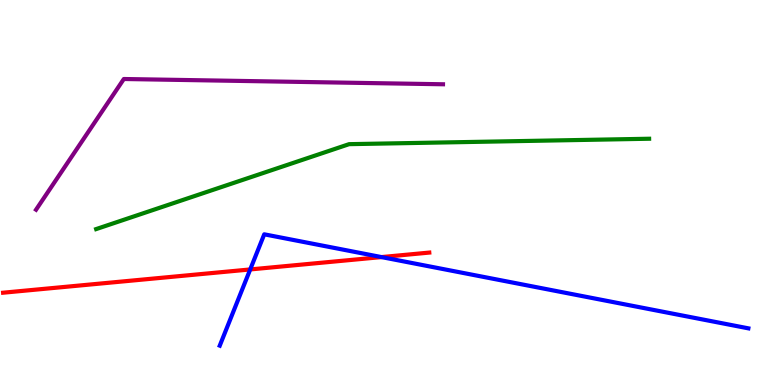[{'lines': ['blue', 'red'], 'intersections': [{'x': 3.23, 'y': 3.0}, {'x': 4.92, 'y': 3.32}]}, {'lines': ['green', 'red'], 'intersections': []}, {'lines': ['purple', 'red'], 'intersections': []}, {'lines': ['blue', 'green'], 'intersections': []}, {'lines': ['blue', 'purple'], 'intersections': []}, {'lines': ['green', 'purple'], 'intersections': []}]